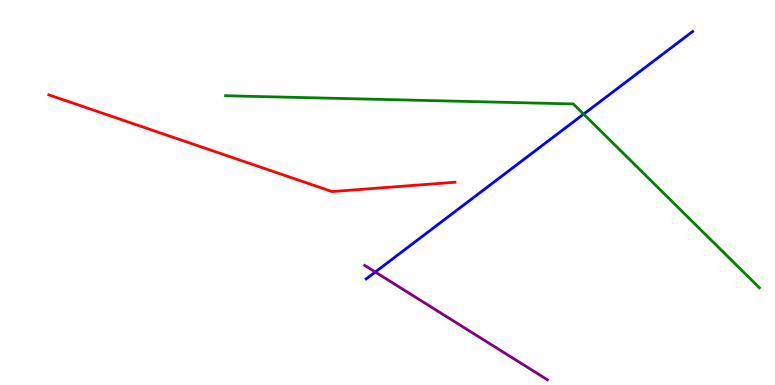[{'lines': ['blue', 'red'], 'intersections': []}, {'lines': ['green', 'red'], 'intersections': []}, {'lines': ['purple', 'red'], 'intersections': []}, {'lines': ['blue', 'green'], 'intersections': [{'x': 7.53, 'y': 7.04}]}, {'lines': ['blue', 'purple'], 'intersections': [{'x': 4.84, 'y': 2.93}]}, {'lines': ['green', 'purple'], 'intersections': []}]